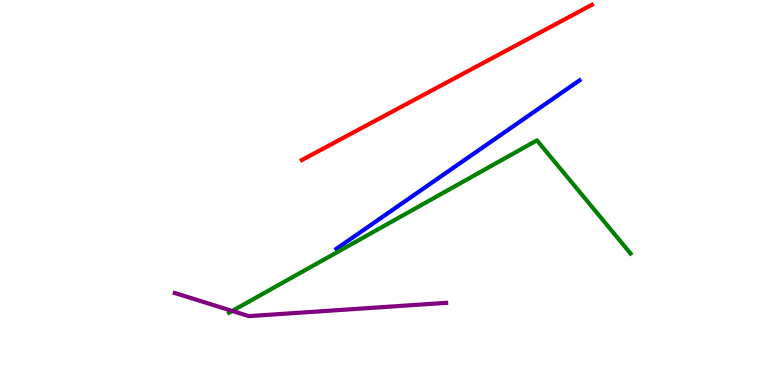[{'lines': ['blue', 'red'], 'intersections': []}, {'lines': ['green', 'red'], 'intersections': []}, {'lines': ['purple', 'red'], 'intersections': []}, {'lines': ['blue', 'green'], 'intersections': []}, {'lines': ['blue', 'purple'], 'intersections': []}, {'lines': ['green', 'purple'], 'intersections': [{'x': 3.0, 'y': 1.92}]}]